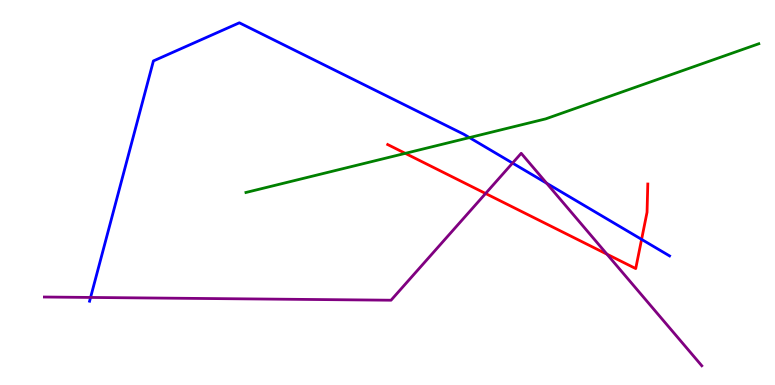[{'lines': ['blue', 'red'], 'intersections': [{'x': 8.28, 'y': 3.78}]}, {'lines': ['green', 'red'], 'intersections': [{'x': 5.23, 'y': 6.02}]}, {'lines': ['purple', 'red'], 'intersections': [{'x': 6.27, 'y': 4.97}, {'x': 7.83, 'y': 3.4}]}, {'lines': ['blue', 'green'], 'intersections': [{'x': 6.06, 'y': 6.43}]}, {'lines': ['blue', 'purple'], 'intersections': [{'x': 1.17, 'y': 2.27}, {'x': 6.61, 'y': 5.76}, {'x': 7.05, 'y': 5.24}]}, {'lines': ['green', 'purple'], 'intersections': []}]